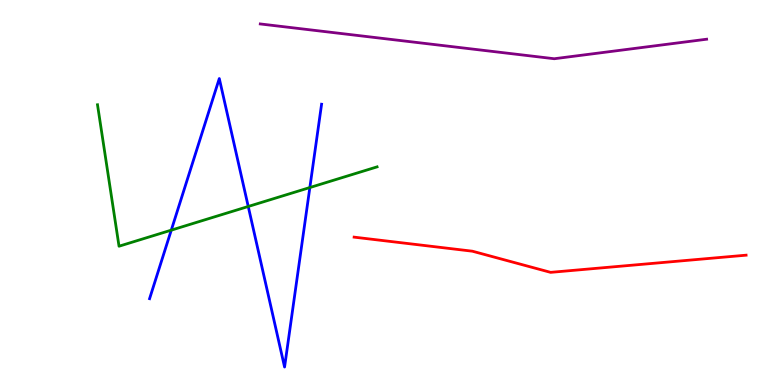[{'lines': ['blue', 'red'], 'intersections': []}, {'lines': ['green', 'red'], 'intersections': []}, {'lines': ['purple', 'red'], 'intersections': []}, {'lines': ['blue', 'green'], 'intersections': [{'x': 2.21, 'y': 4.02}, {'x': 3.2, 'y': 4.64}, {'x': 4.0, 'y': 5.13}]}, {'lines': ['blue', 'purple'], 'intersections': []}, {'lines': ['green', 'purple'], 'intersections': []}]